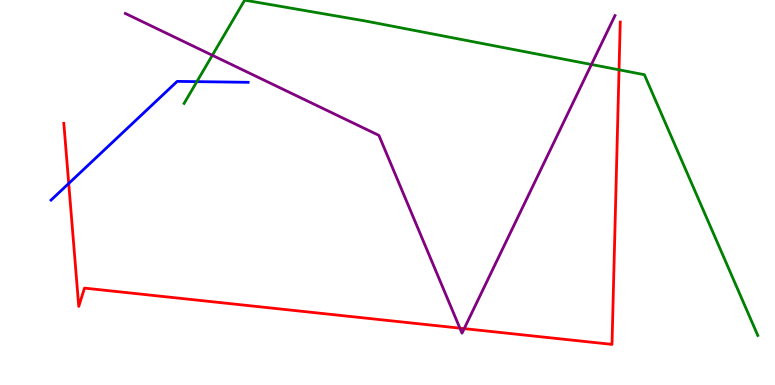[{'lines': ['blue', 'red'], 'intersections': [{'x': 0.887, 'y': 5.23}]}, {'lines': ['green', 'red'], 'intersections': [{'x': 7.99, 'y': 8.19}]}, {'lines': ['purple', 'red'], 'intersections': [{'x': 5.93, 'y': 1.48}, {'x': 5.99, 'y': 1.46}]}, {'lines': ['blue', 'green'], 'intersections': [{'x': 2.54, 'y': 7.88}]}, {'lines': ['blue', 'purple'], 'intersections': []}, {'lines': ['green', 'purple'], 'intersections': [{'x': 2.74, 'y': 8.56}, {'x': 7.63, 'y': 8.32}]}]